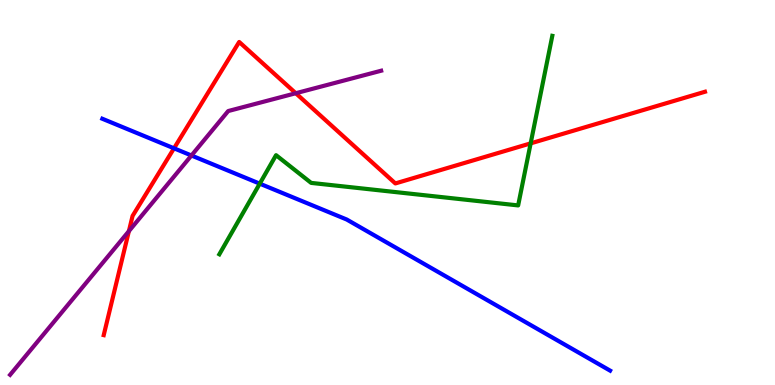[{'lines': ['blue', 'red'], 'intersections': [{'x': 2.25, 'y': 6.15}]}, {'lines': ['green', 'red'], 'intersections': [{'x': 6.85, 'y': 6.28}]}, {'lines': ['purple', 'red'], 'intersections': [{'x': 1.66, 'y': 4.0}, {'x': 3.82, 'y': 7.58}]}, {'lines': ['blue', 'green'], 'intersections': [{'x': 3.35, 'y': 5.23}]}, {'lines': ['blue', 'purple'], 'intersections': [{'x': 2.47, 'y': 5.96}]}, {'lines': ['green', 'purple'], 'intersections': []}]